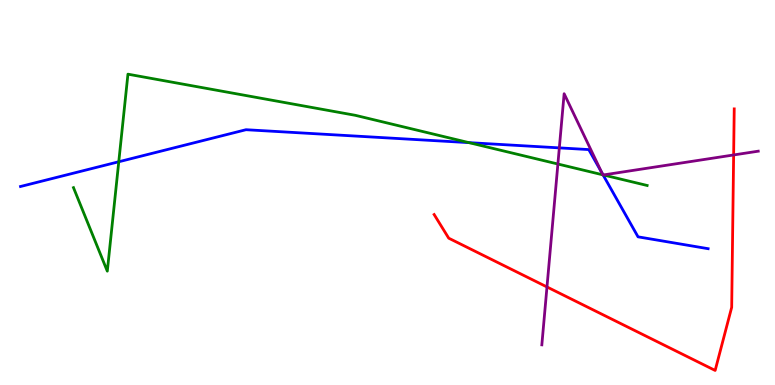[{'lines': ['blue', 'red'], 'intersections': []}, {'lines': ['green', 'red'], 'intersections': []}, {'lines': ['purple', 'red'], 'intersections': [{'x': 7.06, 'y': 2.55}, {'x': 9.47, 'y': 5.98}]}, {'lines': ['blue', 'green'], 'intersections': [{'x': 1.53, 'y': 5.8}, {'x': 6.05, 'y': 6.3}, {'x': 7.78, 'y': 5.46}]}, {'lines': ['blue', 'purple'], 'intersections': [{'x': 7.22, 'y': 6.16}, {'x': 7.77, 'y': 5.51}, {'x': 7.78, 'y': 5.45}]}, {'lines': ['green', 'purple'], 'intersections': [{'x': 7.2, 'y': 5.74}, {'x': 7.78, 'y': 5.46}, {'x': 7.79, 'y': 5.46}]}]